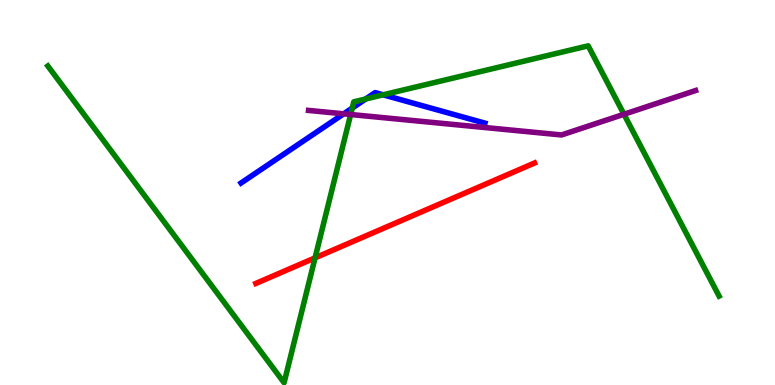[{'lines': ['blue', 'red'], 'intersections': []}, {'lines': ['green', 'red'], 'intersections': [{'x': 4.07, 'y': 3.3}]}, {'lines': ['purple', 'red'], 'intersections': []}, {'lines': ['blue', 'green'], 'intersections': [{'x': 4.55, 'y': 7.19}, {'x': 4.72, 'y': 7.43}, {'x': 4.94, 'y': 7.54}]}, {'lines': ['blue', 'purple'], 'intersections': [{'x': 4.43, 'y': 7.04}]}, {'lines': ['green', 'purple'], 'intersections': [{'x': 4.52, 'y': 7.03}, {'x': 8.05, 'y': 7.03}]}]